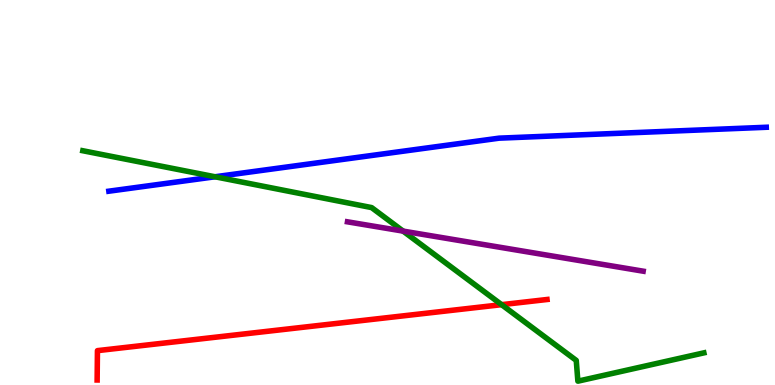[{'lines': ['blue', 'red'], 'intersections': []}, {'lines': ['green', 'red'], 'intersections': [{'x': 6.47, 'y': 2.09}]}, {'lines': ['purple', 'red'], 'intersections': []}, {'lines': ['blue', 'green'], 'intersections': [{'x': 2.77, 'y': 5.41}]}, {'lines': ['blue', 'purple'], 'intersections': []}, {'lines': ['green', 'purple'], 'intersections': [{'x': 5.2, 'y': 4.0}]}]